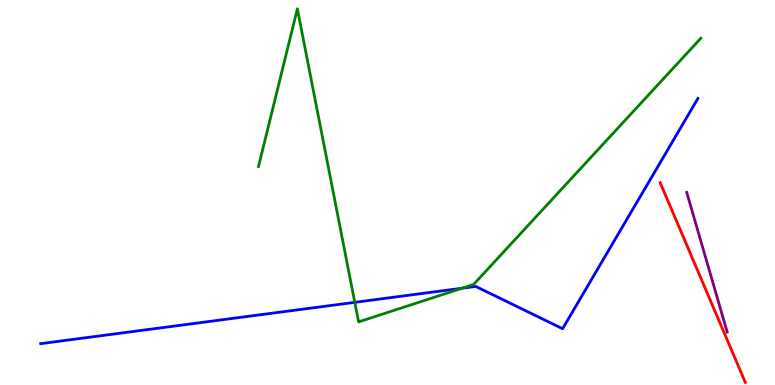[{'lines': ['blue', 'red'], 'intersections': []}, {'lines': ['green', 'red'], 'intersections': []}, {'lines': ['purple', 'red'], 'intersections': []}, {'lines': ['blue', 'green'], 'intersections': [{'x': 4.58, 'y': 2.15}, {'x': 5.96, 'y': 2.51}]}, {'lines': ['blue', 'purple'], 'intersections': []}, {'lines': ['green', 'purple'], 'intersections': []}]